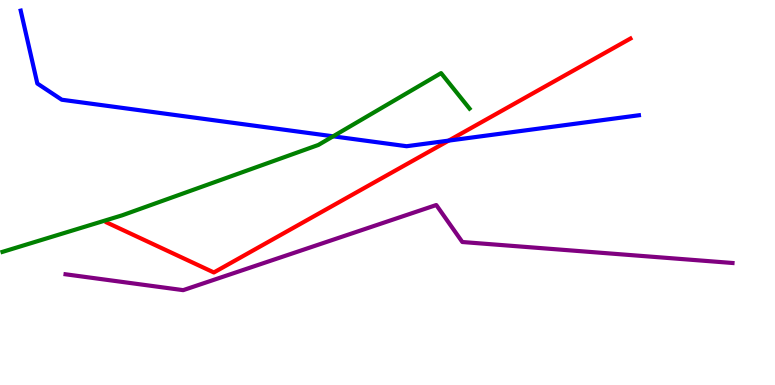[{'lines': ['blue', 'red'], 'intersections': [{'x': 5.79, 'y': 6.35}]}, {'lines': ['green', 'red'], 'intersections': []}, {'lines': ['purple', 'red'], 'intersections': []}, {'lines': ['blue', 'green'], 'intersections': [{'x': 4.3, 'y': 6.46}]}, {'lines': ['blue', 'purple'], 'intersections': []}, {'lines': ['green', 'purple'], 'intersections': []}]